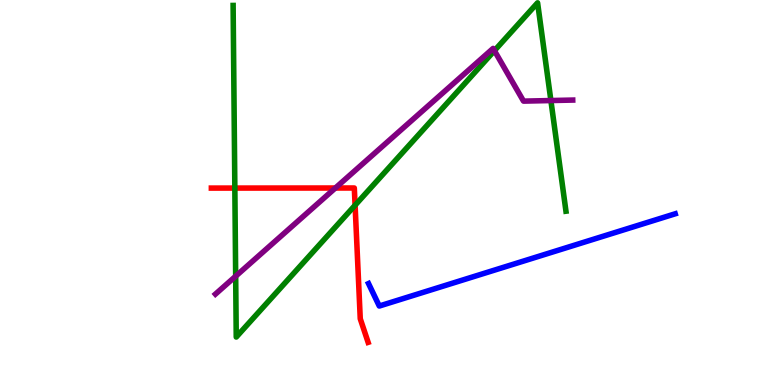[{'lines': ['blue', 'red'], 'intersections': []}, {'lines': ['green', 'red'], 'intersections': [{'x': 3.03, 'y': 5.11}, {'x': 4.58, 'y': 4.67}]}, {'lines': ['purple', 'red'], 'intersections': [{'x': 4.33, 'y': 5.12}]}, {'lines': ['blue', 'green'], 'intersections': []}, {'lines': ['blue', 'purple'], 'intersections': []}, {'lines': ['green', 'purple'], 'intersections': [{'x': 3.04, 'y': 2.83}, {'x': 6.38, 'y': 8.68}, {'x': 7.11, 'y': 7.39}]}]